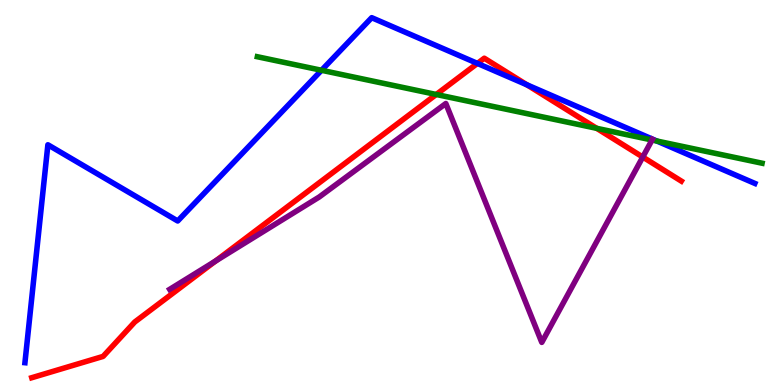[{'lines': ['blue', 'red'], 'intersections': [{'x': 6.16, 'y': 8.35}, {'x': 6.8, 'y': 7.8}]}, {'lines': ['green', 'red'], 'intersections': [{'x': 5.63, 'y': 7.55}, {'x': 7.7, 'y': 6.67}]}, {'lines': ['purple', 'red'], 'intersections': [{'x': 2.78, 'y': 3.22}, {'x': 8.29, 'y': 5.92}]}, {'lines': ['blue', 'green'], 'intersections': [{'x': 4.15, 'y': 8.17}, {'x': 8.48, 'y': 6.34}]}, {'lines': ['blue', 'purple'], 'intersections': []}, {'lines': ['green', 'purple'], 'intersections': [{'x': 8.41, 'y': 6.36}]}]